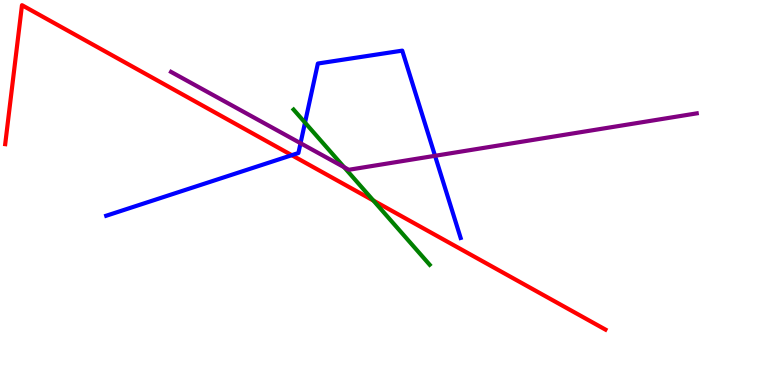[{'lines': ['blue', 'red'], 'intersections': [{'x': 3.77, 'y': 5.97}]}, {'lines': ['green', 'red'], 'intersections': [{'x': 4.82, 'y': 4.79}]}, {'lines': ['purple', 'red'], 'intersections': []}, {'lines': ['blue', 'green'], 'intersections': [{'x': 3.94, 'y': 6.82}]}, {'lines': ['blue', 'purple'], 'intersections': [{'x': 3.88, 'y': 6.28}, {'x': 5.61, 'y': 5.95}]}, {'lines': ['green', 'purple'], 'intersections': [{'x': 4.44, 'y': 5.66}]}]